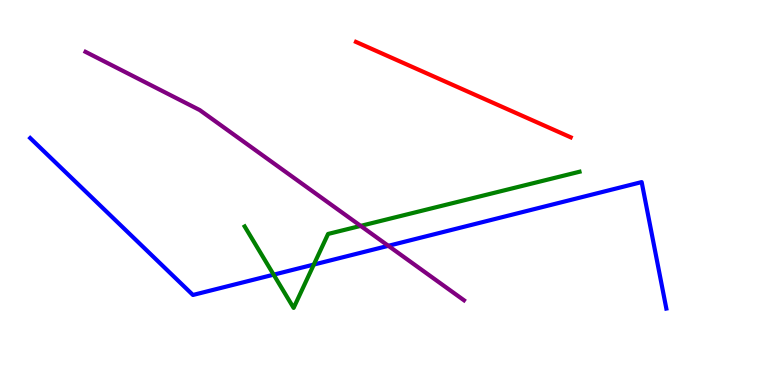[{'lines': ['blue', 'red'], 'intersections': []}, {'lines': ['green', 'red'], 'intersections': []}, {'lines': ['purple', 'red'], 'intersections': []}, {'lines': ['blue', 'green'], 'intersections': [{'x': 3.53, 'y': 2.87}, {'x': 4.05, 'y': 3.13}]}, {'lines': ['blue', 'purple'], 'intersections': [{'x': 5.01, 'y': 3.62}]}, {'lines': ['green', 'purple'], 'intersections': [{'x': 4.65, 'y': 4.13}]}]